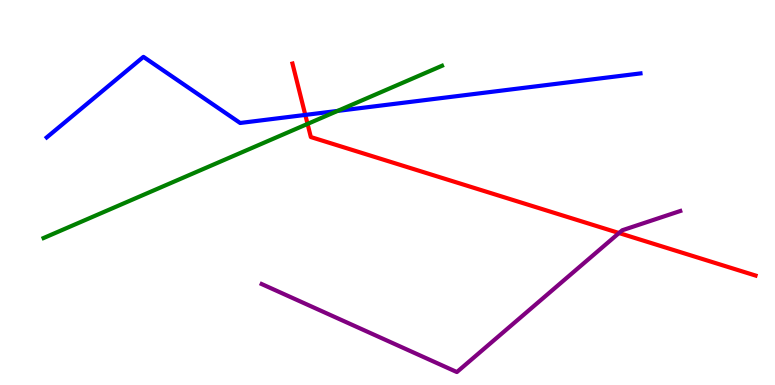[{'lines': ['blue', 'red'], 'intersections': [{'x': 3.94, 'y': 7.02}]}, {'lines': ['green', 'red'], 'intersections': [{'x': 3.97, 'y': 6.78}]}, {'lines': ['purple', 'red'], 'intersections': [{'x': 7.99, 'y': 3.95}]}, {'lines': ['blue', 'green'], 'intersections': [{'x': 4.36, 'y': 7.12}]}, {'lines': ['blue', 'purple'], 'intersections': []}, {'lines': ['green', 'purple'], 'intersections': []}]